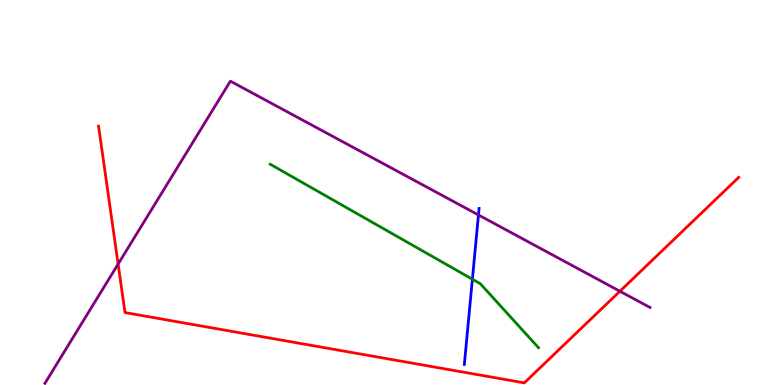[{'lines': ['blue', 'red'], 'intersections': []}, {'lines': ['green', 'red'], 'intersections': []}, {'lines': ['purple', 'red'], 'intersections': [{'x': 1.52, 'y': 3.14}, {'x': 8.0, 'y': 2.44}]}, {'lines': ['blue', 'green'], 'intersections': [{'x': 6.1, 'y': 2.75}]}, {'lines': ['blue', 'purple'], 'intersections': [{'x': 6.17, 'y': 4.42}]}, {'lines': ['green', 'purple'], 'intersections': []}]